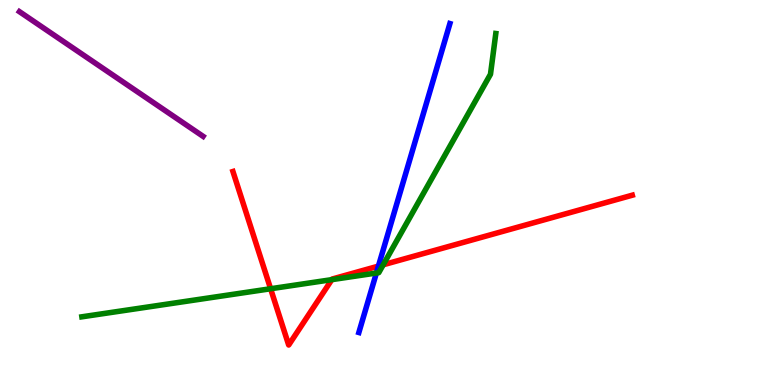[{'lines': ['blue', 'red'], 'intersections': [{'x': 4.88, 'y': 3.09}]}, {'lines': ['green', 'red'], 'intersections': [{'x': 3.49, 'y': 2.5}, {'x': 4.28, 'y': 2.74}, {'x': 4.94, 'y': 3.12}]}, {'lines': ['purple', 'red'], 'intersections': []}, {'lines': ['blue', 'green'], 'intersections': [{'x': 4.86, 'y': 2.91}]}, {'lines': ['blue', 'purple'], 'intersections': []}, {'lines': ['green', 'purple'], 'intersections': []}]